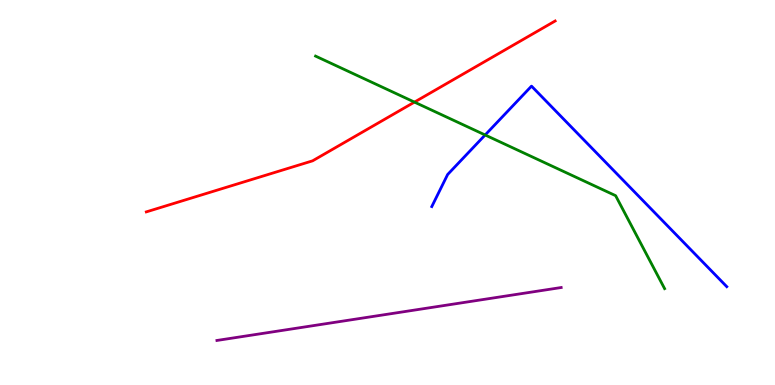[{'lines': ['blue', 'red'], 'intersections': []}, {'lines': ['green', 'red'], 'intersections': [{'x': 5.35, 'y': 7.35}]}, {'lines': ['purple', 'red'], 'intersections': []}, {'lines': ['blue', 'green'], 'intersections': [{'x': 6.26, 'y': 6.49}]}, {'lines': ['blue', 'purple'], 'intersections': []}, {'lines': ['green', 'purple'], 'intersections': []}]